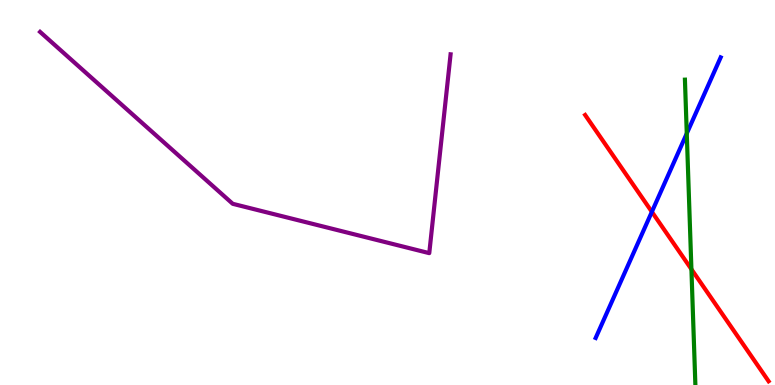[{'lines': ['blue', 'red'], 'intersections': [{'x': 8.41, 'y': 4.5}]}, {'lines': ['green', 'red'], 'intersections': [{'x': 8.92, 'y': 3.01}]}, {'lines': ['purple', 'red'], 'intersections': []}, {'lines': ['blue', 'green'], 'intersections': [{'x': 8.86, 'y': 6.53}]}, {'lines': ['blue', 'purple'], 'intersections': []}, {'lines': ['green', 'purple'], 'intersections': []}]